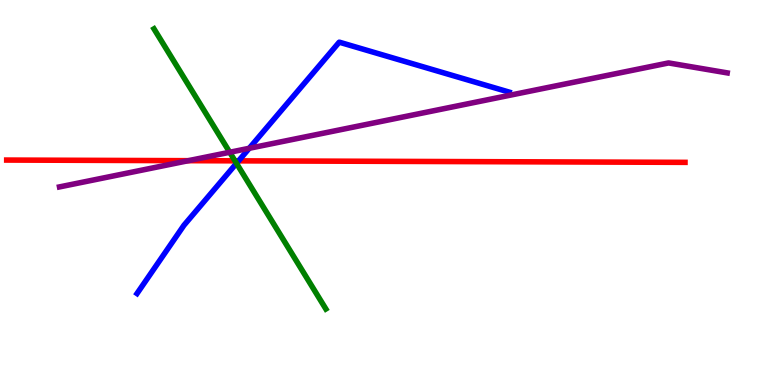[{'lines': ['blue', 'red'], 'intersections': [{'x': 3.08, 'y': 5.82}]}, {'lines': ['green', 'red'], 'intersections': [{'x': 3.03, 'y': 5.82}]}, {'lines': ['purple', 'red'], 'intersections': [{'x': 2.43, 'y': 5.83}]}, {'lines': ['blue', 'green'], 'intersections': [{'x': 3.05, 'y': 5.76}]}, {'lines': ['blue', 'purple'], 'intersections': [{'x': 3.22, 'y': 6.15}]}, {'lines': ['green', 'purple'], 'intersections': [{'x': 2.96, 'y': 6.05}]}]